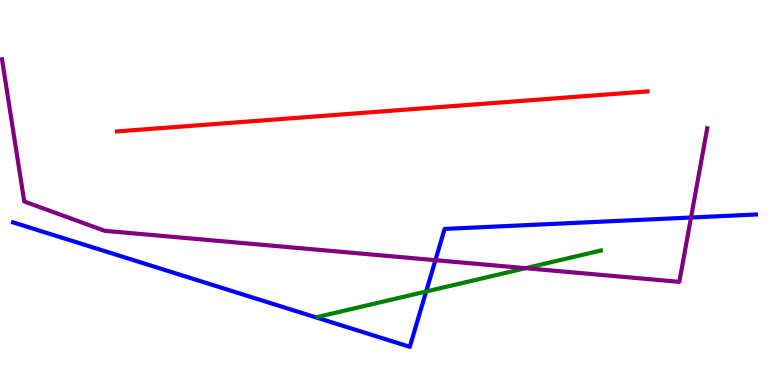[{'lines': ['blue', 'red'], 'intersections': []}, {'lines': ['green', 'red'], 'intersections': []}, {'lines': ['purple', 'red'], 'intersections': []}, {'lines': ['blue', 'green'], 'intersections': [{'x': 5.5, 'y': 2.43}]}, {'lines': ['blue', 'purple'], 'intersections': [{'x': 5.62, 'y': 3.24}, {'x': 8.92, 'y': 4.35}]}, {'lines': ['green', 'purple'], 'intersections': [{'x': 6.78, 'y': 3.03}]}]